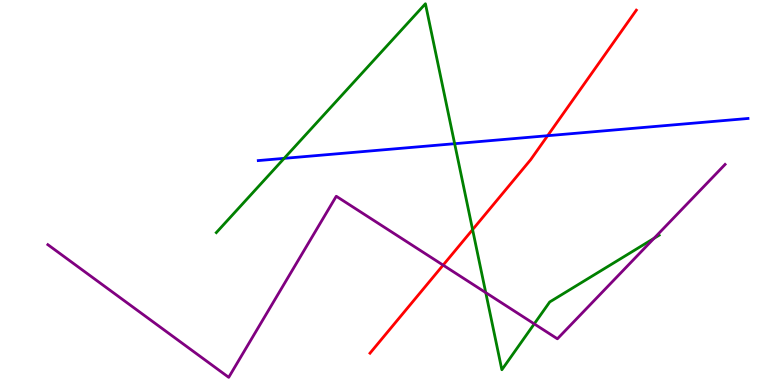[{'lines': ['blue', 'red'], 'intersections': [{'x': 7.07, 'y': 6.48}]}, {'lines': ['green', 'red'], 'intersections': [{'x': 6.1, 'y': 4.04}]}, {'lines': ['purple', 'red'], 'intersections': [{'x': 5.72, 'y': 3.11}]}, {'lines': ['blue', 'green'], 'intersections': [{'x': 3.67, 'y': 5.89}, {'x': 5.87, 'y': 6.27}]}, {'lines': ['blue', 'purple'], 'intersections': []}, {'lines': ['green', 'purple'], 'intersections': [{'x': 6.27, 'y': 2.4}, {'x': 6.89, 'y': 1.59}, {'x': 8.44, 'y': 3.81}]}]